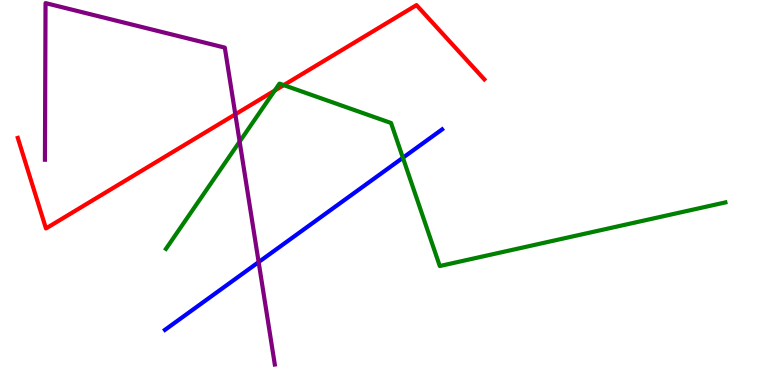[{'lines': ['blue', 'red'], 'intersections': []}, {'lines': ['green', 'red'], 'intersections': [{'x': 3.54, 'y': 7.65}, {'x': 3.66, 'y': 7.79}]}, {'lines': ['purple', 'red'], 'intersections': [{'x': 3.04, 'y': 7.03}]}, {'lines': ['blue', 'green'], 'intersections': [{'x': 5.2, 'y': 5.9}]}, {'lines': ['blue', 'purple'], 'intersections': [{'x': 3.34, 'y': 3.19}]}, {'lines': ['green', 'purple'], 'intersections': [{'x': 3.09, 'y': 6.32}]}]